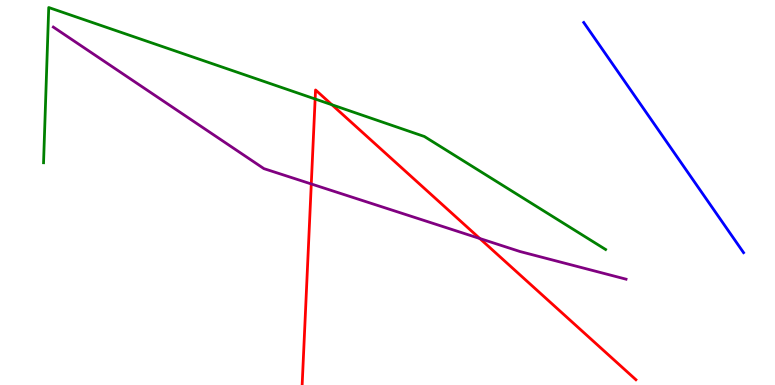[{'lines': ['blue', 'red'], 'intersections': []}, {'lines': ['green', 'red'], 'intersections': [{'x': 4.07, 'y': 7.43}, {'x': 4.28, 'y': 7.28}]}, {'lines': ['purple', 'red'], 'intersections': [{'x': 4.02, 'y': 5.22}, {'x': 6.19, 'y': 3.81}]}, {'lines': ['blue', 'green'], 'intersections': []}, {'lines': ['blue', 'purple'], 'intersections': []}, {'lines': ['green', 'purple'], 'intersections': []}]